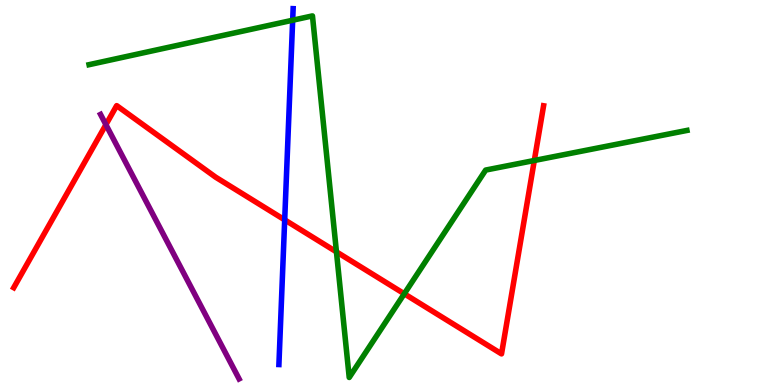[{'lines': ['blue', 'red'], 'intersections': [{'x': 3.67, 'y': 4.29}]}, {'lines': ['green', 'red'], 'intersections': [{'x': 4.34, 'y': 3.46}, {'x': 5.22, 'y': 2.37}, {'x': 6.89, 'y': 5.83}]}, {'lines': ['purple', 'red'], 'intersections': [{'x': 1.37, 'y': 6.76}]}, {'lines': ['blue', 'green'], 'intersections': [{'x': 3.78, 'y': 9.47}]}, {'lines': ['blue', 'purple'], 'intersections': []}, {'lines': ['green', 'purple'], 'intersections': []}]